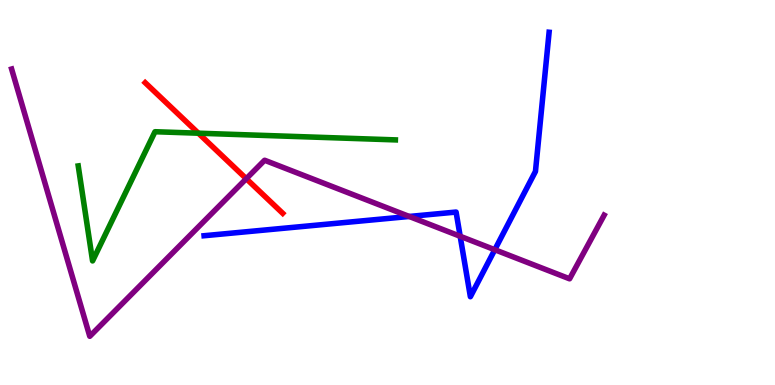[{'lines': ['blue', 'red'], 'intersections': []}, {'lines': ['green', 'red'], 'intersections': [{'x': 2.56, 'y': 6.54}]}, {'lines': ['purple', 'red'], 'intersections': [{'x': 3.18, 'y': 5.36}]}, {'lines': ['blue', 'green'], 'intersections': []}, {'lines': ['blue', 'purple'], 'intersections': [{'x': 5.28, 'y': 4.38}, {'x': 5.94, 'y': 3.86}, {'x': 6.38, 'y': 3.51}]}, {'lines': ['green', 'purple'], 'intersections': []}]